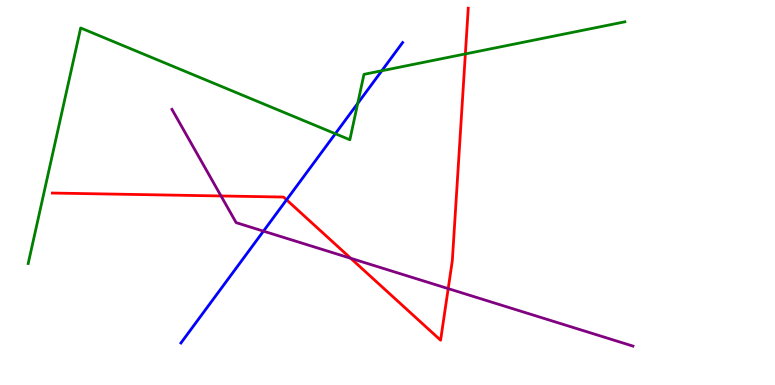[{'lines': ['blue', 'red'], 'intersections': [{'x': 3.7, 'y': 4.81}]}, {'lines': ['green', 'red'], 'intersections': [{'x': 6.0, 'y': 8.6}]}, {'lines': ['purple', 'red'], 'intersections': [{'x': 2.85, 'y': 4.91}, {'x': 4.53, 'y': 3.29}, {'x': 5.78, 'y': 2.5}]}, {'lines': ['blue', 'green'], 'intersections': [{'x': 4.33, 'y': 6.53}, {'x': 4.62, 'y': 7.31}, {'x': 4.93, 'y': 8.16}]}, {'lines': ['blue', 'purple'], 'intersections': [{'x': 3.4, 'y': 4.0}]}, {'lines': ['green', 'purple'], 'intersections': []}]